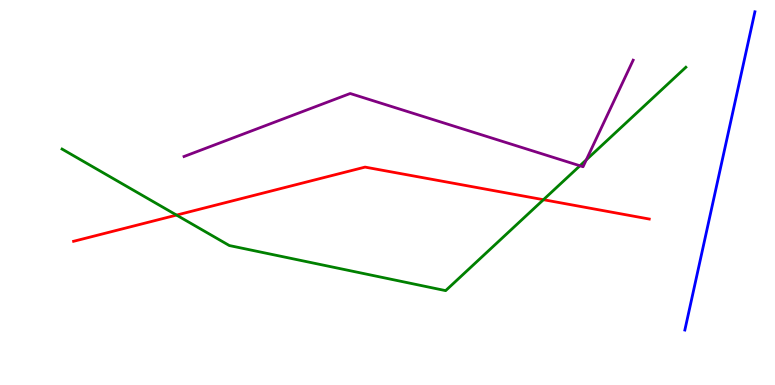[{'lines': ['blue', 'red'], 'intersections': []}, {'lines': ['green', 'red'], 'intersections': [{'x': 2.28, 'y': 4.41}, {'x': 7.01, 'y': 4.81}]}, {'lines': ['purple', 'red'], 'intersections': []}, {'lines': ['blue', 'green'], 'intersections': []}, {'lines': ['blue', 'purple'], 'intersections': []}, {'lines': ['green', 'purple'], 'intersections': [{'x': 7.48, 'y': 5.69}, {'x': 7.56, 'y': 5.85}]}]